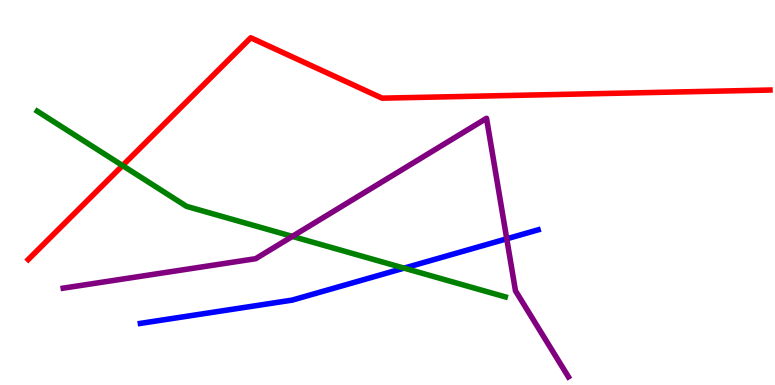[{'lines': ['blue', 'red'], 'intersections': []}, {'lines': ['green', 'red'], 'intersections': [{'x': 1.58, 'y': 5.7}]}, {'lines': ['purple', 'red'], 'intersections': []}, {'lines': ['blue', 'green'], 'intersections': [{'x': 5.21, 'y': 3.04}]}, {'lines': ['blue', 'purple'], 'intersections': [{'x': 6.54, 'y': 3.8}]}, {'lines': ['green', 'purple'], 'intersections': [{'x': 3.77, 'y': 3.86}]}]